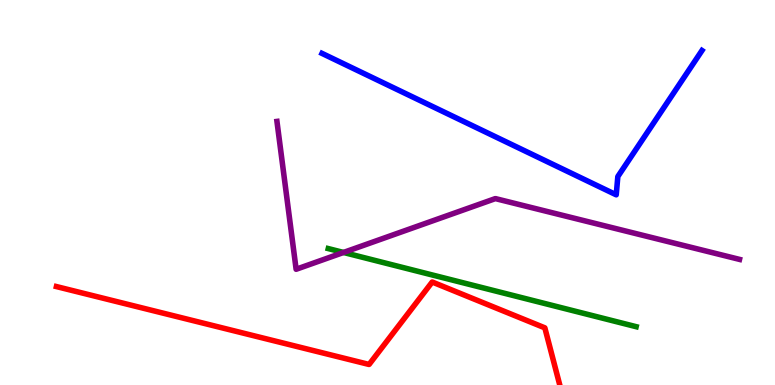[{'lines': ['blue', 'red'], 'intersections': []}, {'lines': ['green', 'red'], 'intersections': []}, {'lines': ['purple', 'red'], 'intersections': []}, {'lines': ['blue', 'green'], 'intersections': []}, {'lines': ['blue', 'purple'], 'intersections': []}, {'lines': ['green', 'purple'], 'intersections': [{'x': 4.43, 'y': 3.44}]}]